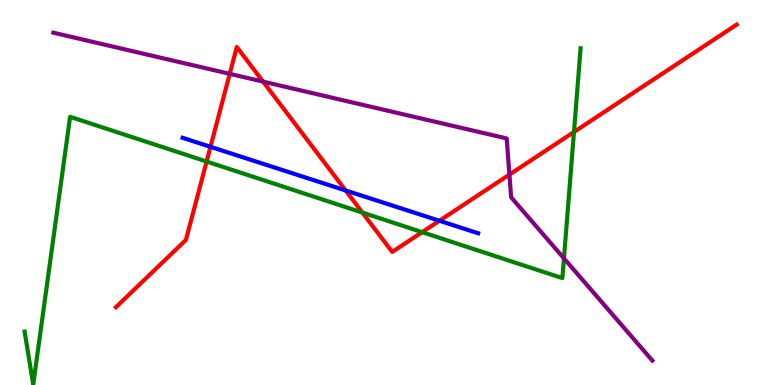[{'lines': ['blue', 'red'], 'intersections': [{'x': 2.72, 'y': 6.19}, {'x': 4.46, 'y': 5.05}, {'x': 5.67, 'y': 4.27}]}, {'lines': ['green', 'red'], 'intersections': [{'x': 2.67, 'y': 5.8}, {'x': 4.68, 'y': 4.48}, {'x': 5.45, 'y': 3.97}, {'x': 7.41, 'y': 6.57}]}, {'lines': ['purple', 'red'], 'intersections': [{'x': 2.96, 'y': 8.08}, {'x': 3.39, 'y': 7.88}, {'x': 6.57, 'y': 5.47}]}, {'lines': ['blue', 'green'], 'intersections': []}, {'lines': ['blue', 'purple'], 'intersections': []}, {'lines': ['green', 'purple'], 'intersections': [{'x': 7.28, 'y': 3.29}]}]